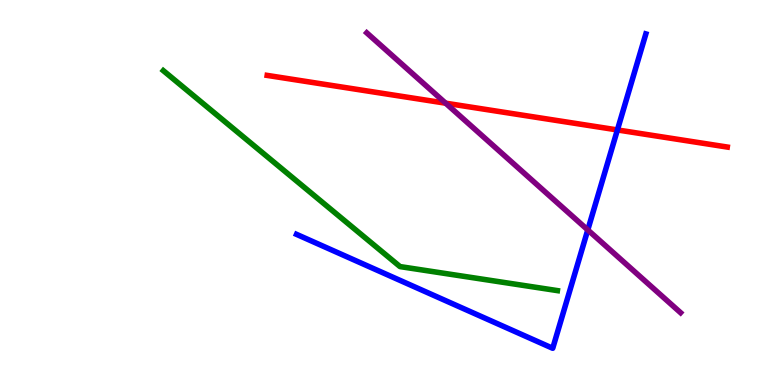[{'lines': ['blue', 'red'], 'intersections': [{'x': 7.97, 'y': 6.62}]}, {'lines': ['green', 'red'], 'intersections': []}, {'lines': ['purple', 'red'], 'intersections': [{'x': 5.75, 'y': 7.32}]}, {'lines': ['blue', 'green'], 'intersections': []}, {'lines': ['blue', 'purple'], 'intersections': [{'x': 7.58, 'y': 4.03}]}, {'lines': ['green', 'purple'], 'intersections': []}]